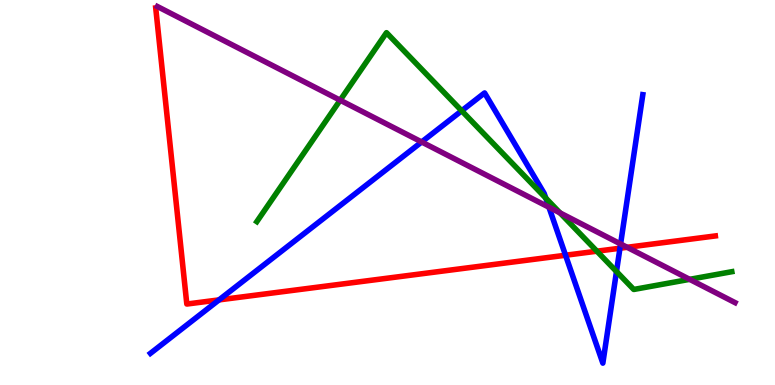[{'lines': ['blue', 'red'], 'intersections': [{'x': 2.83, 'y': 2.21}, {'x': 7.3, 'y': 3.37}, {'x': 8.0, 'y': 3.55}]}, {'lines': ['green', 'red'], 'intersections': [{'x': 7.7, 'y': 3.48}]}, {'lines': ['purple', 'red'], 'intersections': [{'x': 8.09, 'y': 3.58}]}, {'lines': ['blue', 'green'], 'intersections': [{'x': 5.96, 'y': 7.12}, {'x': 7.04, 'y': 4.85}, {'x': 7.95, 'y': 2.95}]}, {'lines': ['blue', 'purple'], 'intersections': [{'x': 5.44, 'y': 6.31}, {'x': 7.08, 'y': 4.62}, {'x': 8.01, 'y': 3.66}]}, {'lines': ['green', 'purple'], 'intersections': [{'x': 4.39, 'y': 7.4}, {'x': 7.23, 'y': 4.47}, {'x': 8.9, 'y': 2.74}]}]